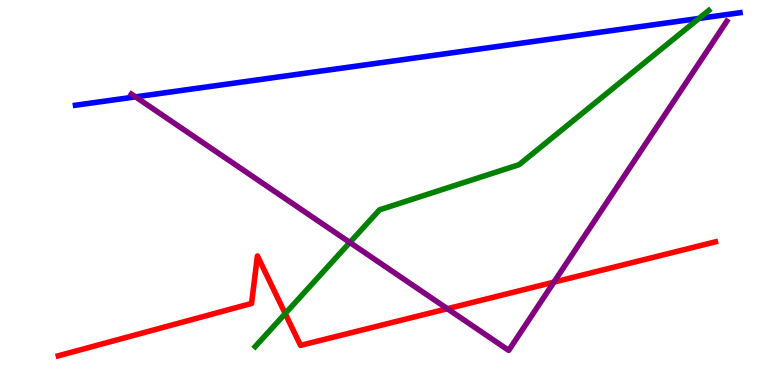[{'lines': ['blue', 'red'], 'intersections': []}, {'lines': ['green', 'red'], 'intersections': [{'x': 3.68, 'y': 1.86}]}, {'lines': ['purple', 'red'], 'intersections': [{'x': 5.77, 'y': 1.98}, {'x': 7.15, 'y': 2.67}]}, {'lines': ['blue', 'green'], 'intersections': [{'x': 9.02, 'y': 9.52}]}, {'lines': ['blue', 'purple'], 'intersections': [{'x': 1.75, 'y': 7.48}]}, {'lines': ['green', 'purple'], 'intersections': [{'x': 4.51, 'y': 3.7}]}]